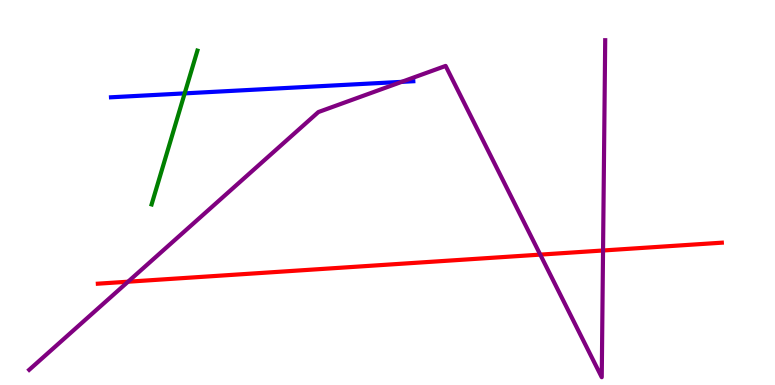[{'lines': ['blue', 'red'], 'intersections': []}, {'lines': ['green', 'red'], 'intersections': []}, {'lines': ['purple', 'red'], 'intersections': [{'x': 1.65, 'y': 2.68}, {'x': 6.97, 'y': 3.39}, {'x': 7.78, 'y': 3.49}]}, {'lines': ['blue', 'green'], 'intersections': [{'x': 2.38, 'y': 7.57}]}, {'lines': ['blue', 'purple'], 'intersections': [{'x': 5.18, 'y': 7.87}]}, {'lines': ['green', 'purple'], 'intersections': []}]